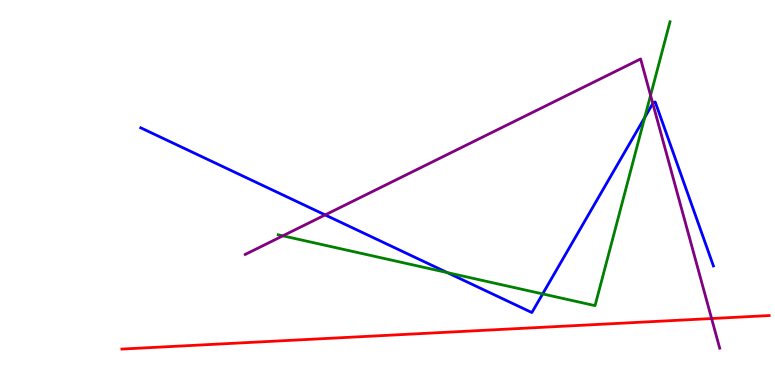[{'lines': ['blue', 'red'], 'intersections': []}, {'lines': ['green', 'red'], 'intersections': []}, {'lines': ['purple', 'red'], 'intersections': [{'x': 9.18, 'y': 1.73}]}, {'lines': ['blue', 'green'], 'intersections': [{'x': 5.77, 'y': 2.92}, {'x': 7.0, 'y': 2.37}, {'x': 8.32, 'y': 6.95}]}, {'lines': ['blue', 'purple'], 'intersections': [{'x': 4.2, 'y': 4.42}, {'x': 8.42, 'y': 7.31}]}, {'lines': ['green', 'purple'], 'intersections': [{'x': 3.65, 'y': 3.87}, {'x': 8.39, 'y': 7.52}]}]